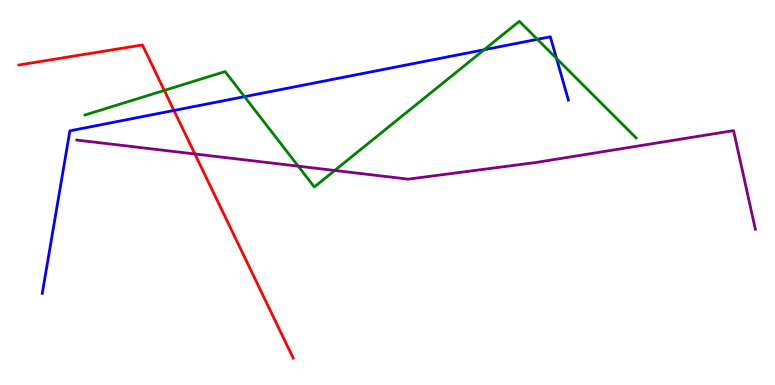[{'lines': ['blue', 'red'], 'intersections': [{'x': 2.24, 'y': 7.13}]}, {'lines': ['green', 'red'], 'intersections': [{'x': 2.12, 'y': 7.65}]}, {'lines': ['purple', 'red'], 'intersections': [{'x': 2.51, 'y': 6.0}]}, {'lines': ['blue', 'green'], 'intersections': [{'x': 3.15, 'y': 7.49}, {'x': 6.25, 'y': 8.71}, {'x': 6.93, 'y': 8.98}, {'x': 7.18, 'y': 8.48}]}, {'lines': ['blue', 'purple'], 'intersections': []}, {'lines': ['green', 'purple'], 'intersections': [{'x': 3.85, 'y': 5.68}, {'x': 4.32, 'y': 5.57}]}]